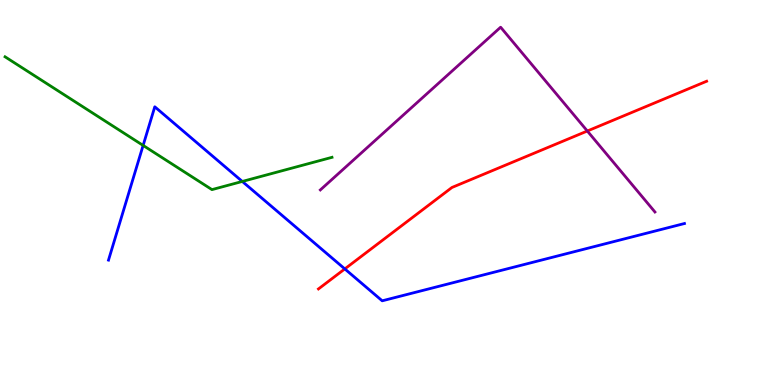[{'lines': ['blue', 'red'], 'intersections': [{'x': 4.45, 'y': 3.02}]}, {'lines': ['green', 'red'], 'intersections': []}, {'lines': ['purple', 'red'], 'intersections': [{'x': 7.58, 'y': 6.6}]}, {'lines': ['blue', 'green'], 'intersections': [{'x': 1.85, 'y': 6.22}, {'x': 3.13, 'y': 5.29}]}, {'lines': ['blue', 'purple'], 'intersections': []}, {'lines': ['green', 'purple'], 'intersections': []}]